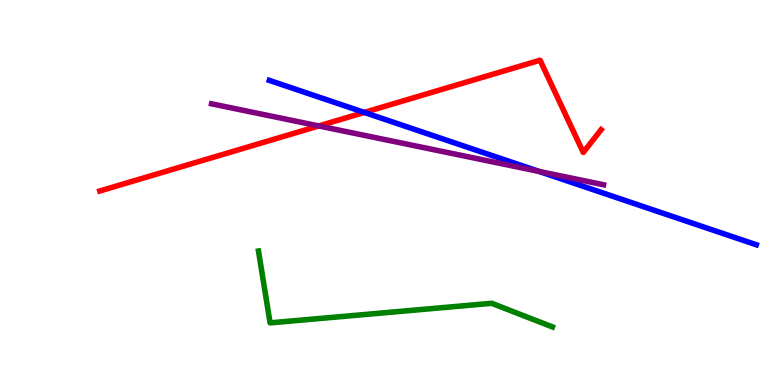[{'lines': ['blue', 'red'], 'intersections': [{'x': 4.7, 'y': 7.08}]}, {'lines': ['green', 'red'], 'intersections': []}, {'lines': ['purple', 'red'], 'intersections': [{'x': 4.11, 'y': 6.73}]}, {'lines': ['blue', 'green'], 'intersections': []}, {'lines': ['blue', 'purple'], 'intersections': [{'x': 6.96, 'y': 5.55}]}, {'lines': ['green', 'purple'], 'intersections': []}]